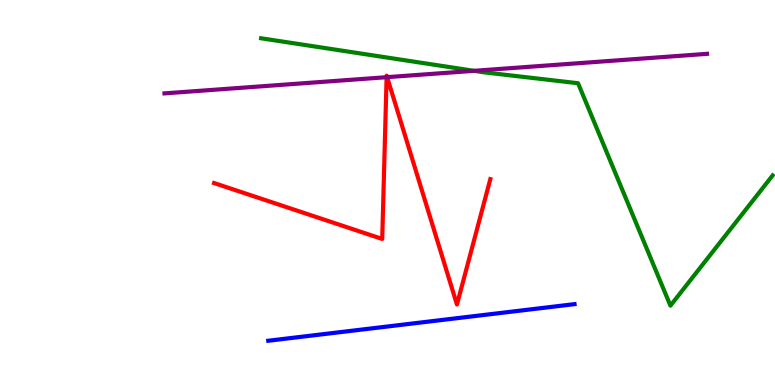[{'lines': ['blue', 'red'], 'intersections': []}, {'lines': ['green', 'red'], 'intersections': []}, {'lines': ['purple', 'red'], 'intersections': [{'x': 4.99, 'y': 8.0}, {'x': 5.0, 'y': 8.0}]}, {'lines': ['blue', 'green'], 'intersections': []}, {'lines': ['blue', 'purple'], 'intersections': []}, {'lines': ['green', 'purple'], 'intersections': [{'x': 6.12, 'y': 8.16}]}]